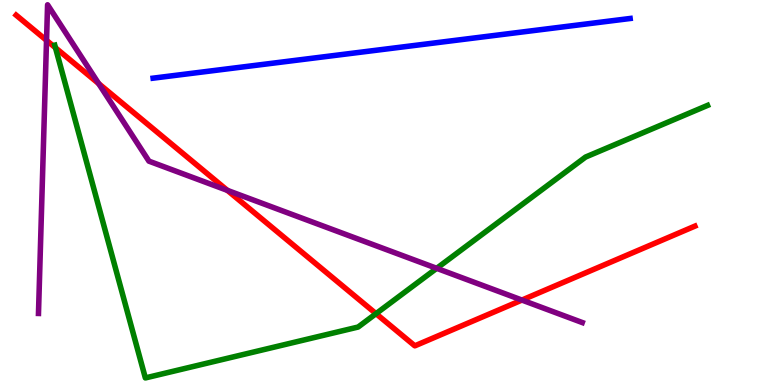[{'lines': ['blue', 'red'], 'intersections': []}, {'lines': ['green', 'red'], 'intersections': [{'x': 0.716, 'y': 8.76}, {'x': 4.85, 'y': 1.85}]}, {'lines': ['purple', 'red'], 'intersections': [{'x': 0.6, 'y': 8.95}, {'x': 1.27, 'y': 7.83}, {'x': 2.93, 'y': 5.06}, {'x': 6.73, 'y': 2.21}]}, {'lines': ['blue', 'green'], 'intersections': []}, {'lines': ['blue', 'purple'], 'intersections': []}, {'lines': ['green', 'purple'], 'intersections': [{'x': 5.63, 'y': 3.03}]}]